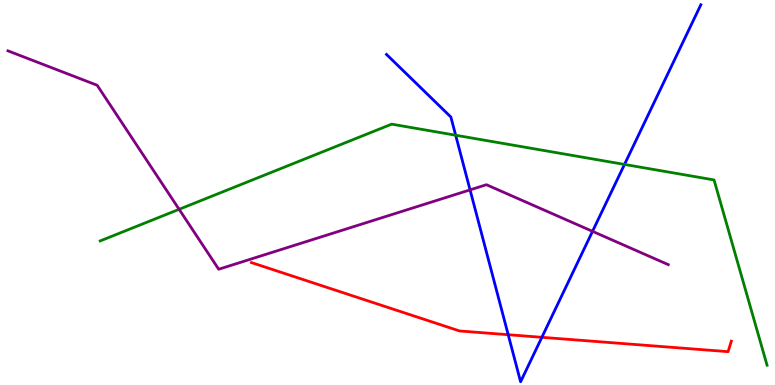[{'lines': ['blue', 'red'], 'intersections': [{'x': 6.56, 'y': 1.31}, {'x': 6.99, 'y': 1.24}]}, {'lines': ['green', 'red'], 'intersections': []}, {'lines': ['purple', 'red'], 'intersections': []}, {'lines': ['blue', 'green'], 'intersections': [{'x': 5.88, 'y': 6.49}, {'x': 8.06, 'y': 5.73}]}, {'lines': ['blue', 'purple'], 'intersections': [{'x': 6.07, 'y': 5.07}, {'x': 7.65, 'y': 3.99}]}, {'lines': ['green', 'purple'], 'intersections': [{'x': 2.31, 'y': 4.56}]}]